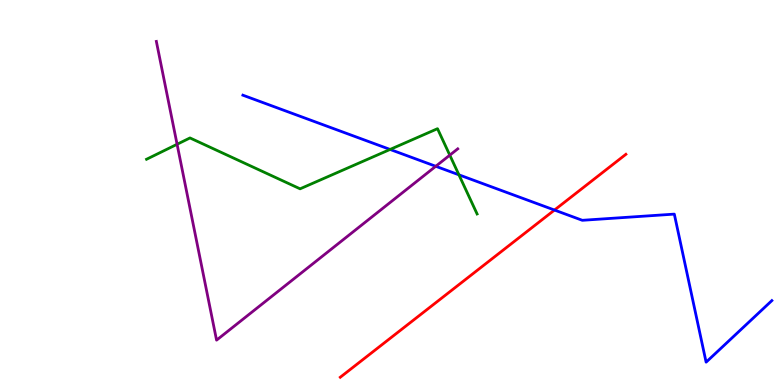[{'lines': ['blue', 'red'], 'intersections': [{'x': 7.15, 'y': 4.54}]}, {'lines': ['green', 'red'], 'intersections': []}, {'lines': ['purple', 'red'], 'intersections': []}, {'lines': ['blue', 'green'], 'intersections': [{'x': 5.03, 'y': 6.12}, {'x': 5.92, 'y': 5.46}]}, {'lines': ['blue', 'purple'], 'intersections': [{'x': 5.62, 'y': 5.68}]}, {'lines': ['green', 'purple'], 'intersections': [{'x': 2.28, 'y': 6.25}, {'x': 5.8, 'y': 5.97}]}]